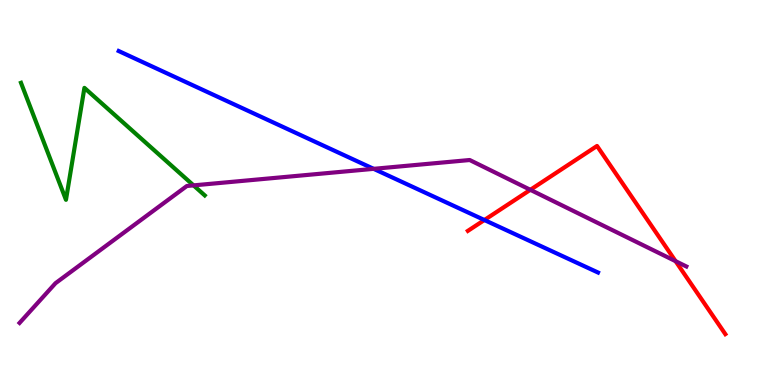[{'lines': ['blue', 'red'], 'intersections': [{'x': 6.25, 'y': 4.29}]}, {'lines': ['green', 'red'], 'intersections': []}, {'lines': ['purple', 'red'], 'intersections': [{'x': 6.84, 'y': 5.07}, {'x': 8.72, 'y': 3.22}]}, {'lines': ['blue', 'green'], 'intersections': []}, {'lines': ['blue', 'purple'], 'intersections': [{'x': 4.82, 'y': 5.61}]}, {'lines': ['green', 'purple'], 'intersections': [{'x': 2.5, 'y': 5.18}]}]